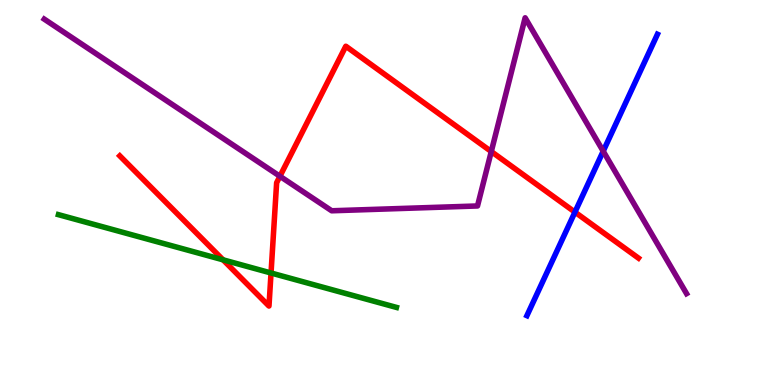[{'lines': ['blue', 'red'], 'intersections': [{'x': 7.42, 'y': 4.49}]}, {'lines': ['green', 'red'], 'intersections': [{'x': 2.88, 'y': 3.25}, {'x': 3.5, 'y': 2.91}]}, {'lines': ['purple', 'red'], 'intersections': [{'x': 3.61, 'y': 5.42}, {'x': 6.34, 'y': 6.06}]}, {'lines': ['blue', 'green'], 'intersections': []}, {'lines': ['blue', 'purple'], 'intersections': [{'x': 7.78, 'y': 6.07}]}, {'lines': ['green', 'purple'], 'intersections': []}]